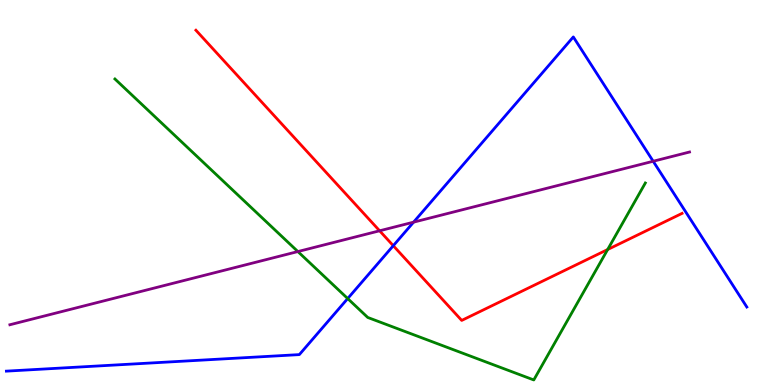[{'lines': ['blue', 'red'], 'intersections': [{'x': 5.07, 'y': 3.62}]}, {'lines': ['green', 'red'], 'intersections': [{'x': 7.84, 'y': 3.52}]}, {'lines': ['purple', 'red'], 'intersections': [{'x': 4.9, 'y': 4.01}]}, {'lines': ['blue', 'green'], 'intersections': [{'x': 4.49, 'y': 2.25}]}, {'lines': ['blue', 'purple'], 'intersections': [{'x': 5.34, 'y': 4.23}, {'x': 8.43, 'y': 5.81}]}, {'lines': ['green', 'purple'], 'intersections': [{'x': 3.84, 'y': 3.47}]}]